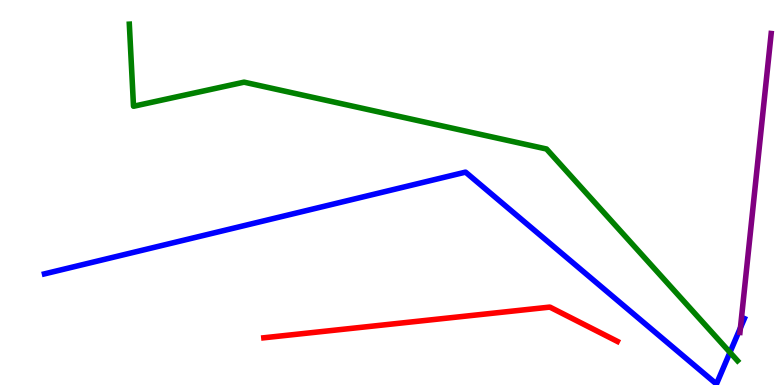[{'lines': ['blue', 'red'], 'intersections': []}, {'lines': ['green', 'red'], 'intersections': []}, {'lines': ['purple', 'red'], 'intersections': []}, {'lines': ['blue', 'green'], 'intersections': [{'x': 9.42, 'y': 0.848}]}, {'lines': ['blue', 'purple'], 'intersections': [{'x': 9.55, 'y': 1.49}]}, {'lines': ['green', 'purple'], 'intersections': []}]